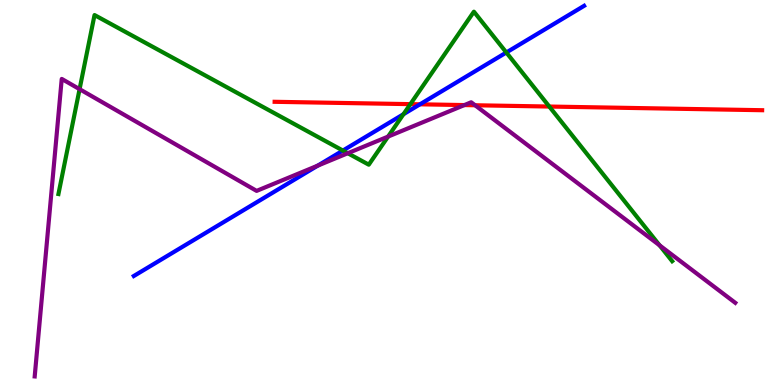[{'lines': ['blue', 'red'], 'intersections': [{'x': 5.42, 'y': 7.29}]}, {'lines': ['green', 'red'], 'intersections': [{'x': 5.3, 'y': 7.3}, {'x': 7.09, 'y': 7.23}]}, {'lines': ['purple', 'red'], 'intersections': [{'x': 5.99, 'y': 7.27}, {'x': 6.13, 'y': 7.27}]}, {'lines': ['blue', 'green'], 'intersections': [{'x': 4.42, 'y': 6.09}, {'x': 5.21, 'y': 7.03}, {'x': 6.53, 'y': 8.64}]}, {'lines': ['blue', 'purple'], 'intersections': [{'x': 4.1, 'y': 5.7}]}, {'lines': ['green', 'purple'], 'intersections': [{'x': 1.03, 'y': 7.68}, {'x': 4.49, 'y': 6.02}, {'x': 5.01, 'y': 6.45}, {'x': 8.51, 'y': 3.63}]}]